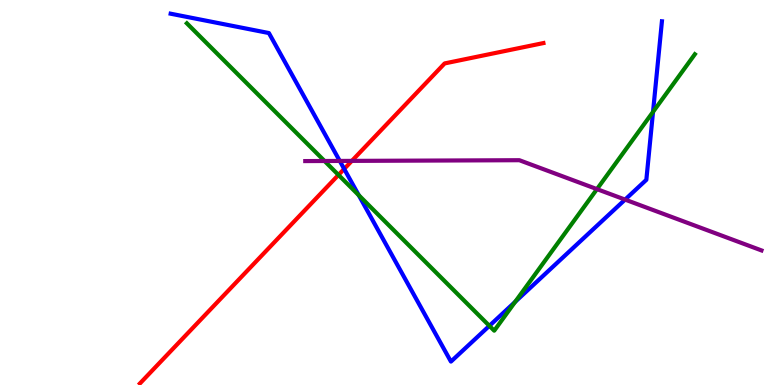[{'lines': ['blue', 'red'], 'intersections': [{'x': 4.44, 'y': 5.61}]}, {'lines': ['green', 'red'], 'intersections': [{'x': 4.37, 'y': 5.46}]}, {'lines': ['purple', 'red'], 'intersections': [{'x': 4.54, 'y': 5.82}]}, {'lines': ['blue', 'green'], 'intersections': [{'x': 4.63, 'y': 4.93}, {'x': 6.31, 'y': 1.54}, {'x': 6.65, 'y': 2.16}, {'x': 8.43, 'y': 7.09}]}, {'lines': ['blue', 'purple'], 'intersections': [{'x': 4.38, 'y': 5.82}, {'x': 8.07, 'y': 4.82}]}, {'lines': ['green', 'purple'], 'intersections': [{'x': 4.19, 'y': 5.82}, {'x': 7.7, 'y': 5.09}]}]